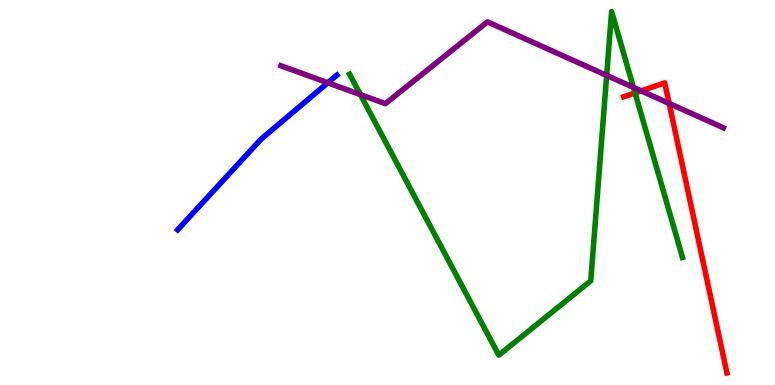[{'lines': ['blue', 'red'], 'intersections': []}, {'lines': ['green', 'red'], 'intersections': [{'x': 8.19, 'y': 7.59}]}, {'lines': ['purple', 'red'], 'intersections': [{'x': 8.27, 'y': 7.64}, {'x': 8.63, 'y': 7.31}]}, {'lines': ['blue', 'green'], 'intersections': []}, {'lines': ['blue', 'purple'], 'intersections': [{'x': 4.23, 'y': 7.85}]}, {'lines': ['green', 'purple'], 'intersections': [{'x': 4.65, 'y': 7.54}, {'x': 7.83, 'y': 8.04}, {'x': 8.17, 'y': 7.73}]}]